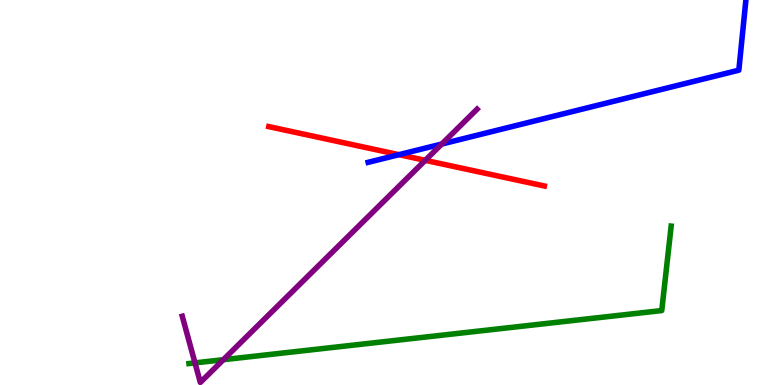[{'lines': ['blue', 'red'], 'intersections': [{'x': 5.15, 'y': 5.98}]}, {'lines': ['green', 'red'], 'intersections': []}, {'lines': ['purple', 'red'], 'intersections': [{'x': 5.49, 'y': 5.84}]}, {'lines': ['blue', 'green'], 'intersections': []}, {'lines': ['blue', 'purple'], 'intersections': [{'x': 5.7, 'y': 6.26}]}, {'lines': ['green', 'purple'], 'intersections': [{'x': 2.52, 'y': 0.575}, {'x': 2.88, 'y': 0.657}]}]